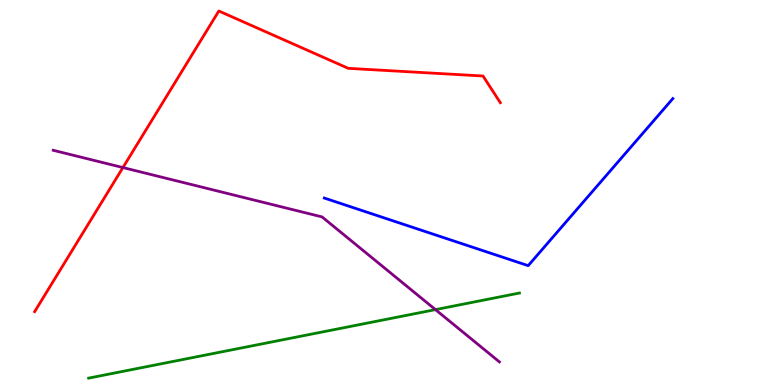[{'lines': ['blue', 'red'], 'intersections': []}, {'lines': ['green', 'red'], 'intersections': []}, {'lines': ['purple', 'red'], 'intersections': [{'x': 1.59, 'y': 5.65}]}, {'lines': ['blue', 'green'], 'intersections': []}, {'lines': ['blue', 'purple'], 'intersections': []}, {'lines': ['green', 'purple'], 'intersections': [{'x': 5.62, 'y': 1.96}]}]